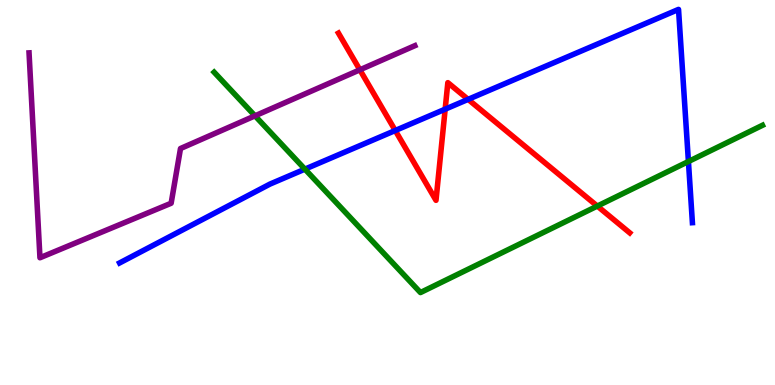[{'lines': ['blue', 'red'], 'intersections': [{'x': 5.1, 'y': 6.61}, {'x': 5.74, 'y': 7.16}, {'x': 6.04, 'y': 7.42}]}, {'lines': ['green', 'red'], 'intersections': [{'x': 7.71, 'y': 4.65}]}, {'lines': ['purple', 'red'], 'intersections': [{'x': 4.64, 'y': 8.19}]}, {'lines': ['blue', 'green'], 'intersections': [{'x': 3.93, 'y': 5.61}, {'x': 8.88, 'y': 5.8}]}, {'lines': ['blue', 'purple'], 'intersections': []}, {'lines': ['green', 'purple'], 'intersections': [{'x': 3.29, 'y': 6.99}]}]